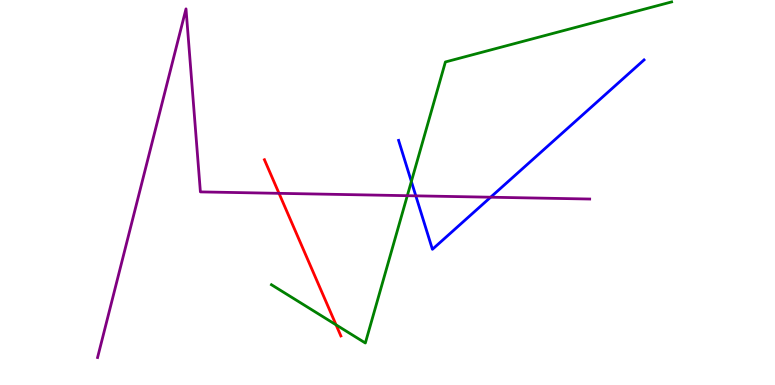[{'lines': ['blue', 'red'], 'intersections': []}, {'lines': ['green', 'red'], 'intersections': [{'x': 4.34, 'y': 1.56}]}, {'lines': ['purple', 'red'], 'intersections': [{'x': 3.6, 'y': 4.98}]}, {'lines': ['blue', 'green'], 'intersections': [{'x': 5.31, 'y': 5.29}]}, {'lines': ['blue', 'purple'], 'intersections': [{'x': 5.37, 'y': 4.91}, {'x': 6.33, 'y': 4.88}]}, {'lines': ['green', 'purple'], 'intersections': [{'x': 5.26, 'y': 4.92}]}]